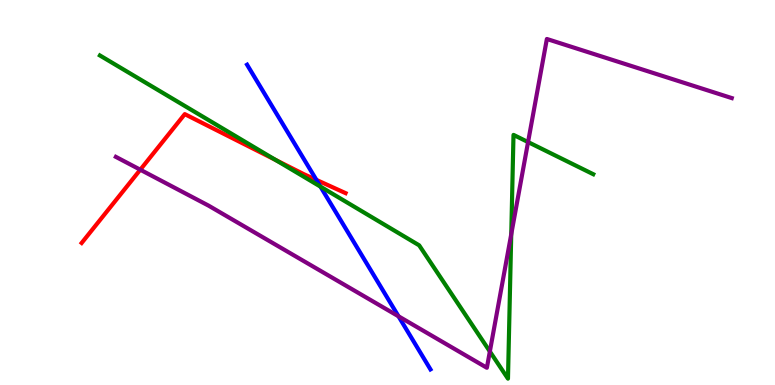[{'lines': ['blue', 'red'], 'intersections': [{'x': 4.08, 'y': 5.33}]}, {'lines': ['green', 'red'], 'intersections': [{'x': 3.56, 'y': 5.85}]}, {'lines': ['purple', 'red'], 'intersections': [{'x': 1.81, 'y': 5.59}]}, {'lines': ['blue', 'green'], 'intersections': [{'x': 4.13, 'y': 5.15}]}, {'lines': ['blue', 'purple'], 'intersections': [{'x': 5.14, 'y': 1.78}]}, {'lines': ['green', 'purple'], 'intersections': [{'x': 6.32, 'y': 0.871}, {'x': 6.6, 'y': 3.92}, {'x': 6.81, 'y': 6.31}]}]